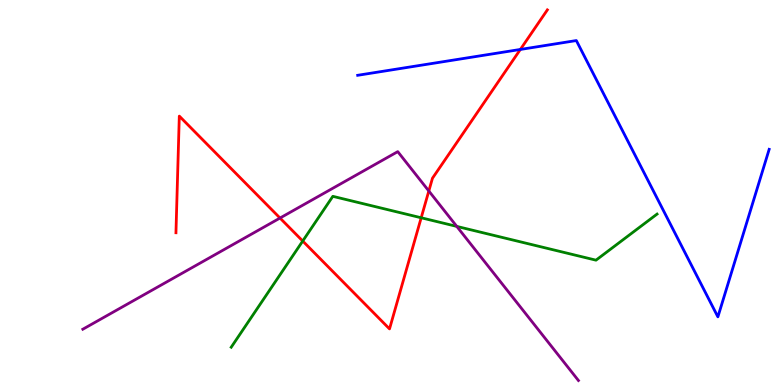[{'lines': ['blue', 'red'], 'intersections': [{'x': 6.71, 'y': 8.72}]}, {'lines': ['green', 'red'], 'intersections': [{'x': 3.91, 'y': 3.74}, {'x': 5.43, 'y': 4.34}]}, {'lines': ['purple', 'red'], 'intersections': [{'x': 3.61, 'y': 4.34}, {'x': 5.53, 'y': 5.04}]}, {'lines': ['blue', 'green'], 'intersections': []}, {'lines': ['blue', 'purple'], 'intersections': []}, {'lines': ['green', 'purple'], 'intersections': [{'x': 5.89, 'y': 4.12}]}]